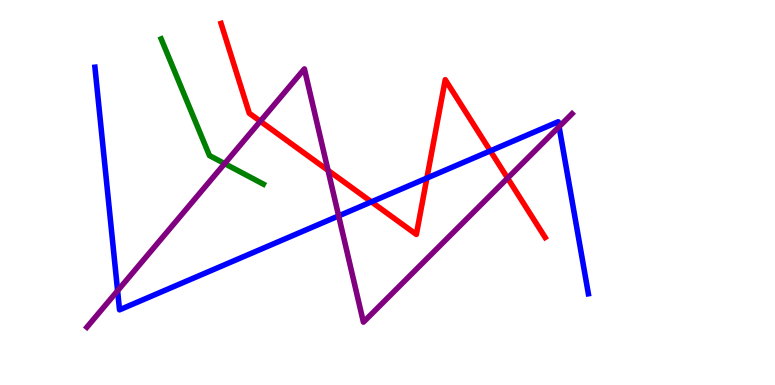[{'lines': ['blue', 'red'], 'intersections': [{'x': 4.79, 'y': 4.76}, {'x': 5.51, 'y': 5.37}, {'x': 6.33, 'y': 6.08}]}, {'lines': ['green', 'red'], 'intersections': []}, {'lines': ['purple', 'red'], 'intersections': [{'x': 3.36, 'y': 6.85}, {'x': 4.23, 'y': 5.57}, {'x': 6.55, 'y': 5.37}]}, {'lines': ['blue', 'green'], 'intersections': []}, {'lines': ['blue', 'purple'], 'intersections': [{'x': 1.52, 'y': 2.45}, {'x': 4.37, 'y': 4.39}, {'x': 7.21, 'y': 6.71}]}, {'lines': ['green', 'purple'], 'intersections': [{'x': 2.9, 'y': 5.75}]}]